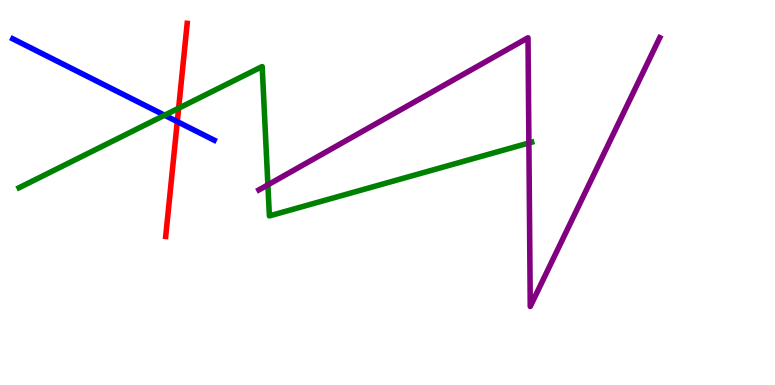[{'lines': ['blue', 'red'], 'intersections': [{'x': 2.29, 'y': 6.84}]}, {'lines': ['green', 'red'], 'intersections': [{'x': 2.3, 'y': 7.19}]}, {'lines': ['purple', 'red'], 'intersections': []}, {'lines': ['blue', 'green'], 'intersections': [{'x': 2.12, 'y': 7.01}]}, {'lines': ['blue', 'purple'], 'intersections': []}, {'lines': ['green', 'purple'], 'intersections': [{'x': 3.46, 'y': 5.2}, {'x': 6.82, 'y': 6.29}]}]